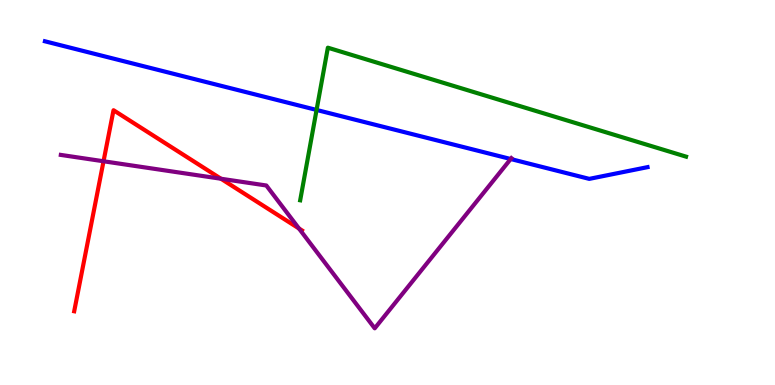[{'lines': ['blue', 'red'], 'intersections': []}, {'lines': ['green', 'red'], 'intersections': []}, {'lines': ['purple', 'red'], 'intersections': [{'x': 1.34, 'y': 5.81}, {'x': 2.85, 'y': 5.36}, {'x': 3.86, 'y': 4.07}]}, {'lines': ['blue', 'green'], 'intersections': [{'x': 4.08, 'y': 7.14}]}, {'lines': ['blue', 'purple'], 'intersections': [{'x': 6.59, 'y': 5.87}]}, {'lines': ['green', 'purple'], 'intersections': []}]